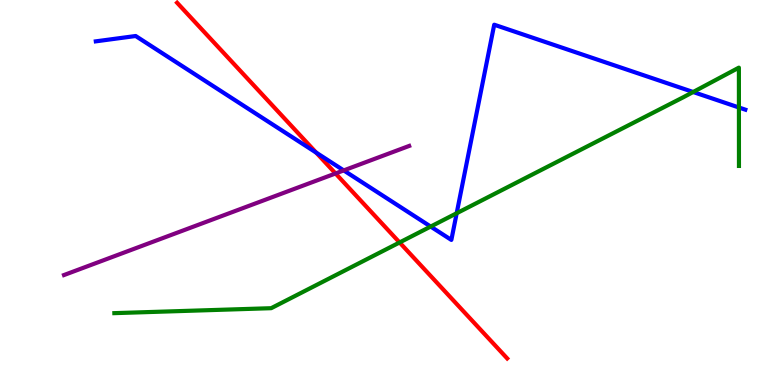[{'lines': ['blue', 'red'], 'intersections': [{'x': 4.08, 'y': 6.04}]}, {'lines': ['green', 'red'], 'intersections': [{'x': 5.16, 'y': 3.7}]}, {'lines': ['purple', 'red'], 'intersections': [{'x': 4.33, 'y': 5.49}]}, {'lines': ['blue', 'green'], 'intersections': [{'x': 5.56, 'y': 4.12}, {'x': 5.89, 'y': 4.46}, {'x': 8.94, 'y': 7.61}, {'x': 9.53, 'y': 7.21}]}, {'lines': ['blue', 'purple'], 'intersections': [{'x': 4.44, 'y': 5.57}]}, {'lines': ['green', 'purple'], 'intersections': []}]